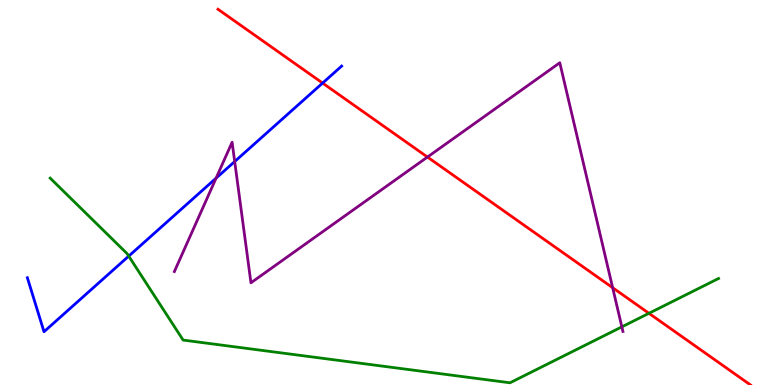[{'lines': ['blue', 'red'], 'intersections': [{'x': 4.16, 'y': 7.84}]}, {'lines': ['green', 'red'], 'intersections': [{'x': 8.37, 'y': 1.86}]}, {'lines': ['purple', 'red'], 'intersections': [{'x': 5.52, 'y': 5.92}, {'x': 7.91, 'y': 2.53}]}, {'lines': ['blue', 'green'], 'intersections': [{'x': 1.66, 'y': 3.35}]}, {'lines': ['blue', 'purple'], 'intersections': [{'x': 2.79, 'y': 5.37}, {'x': 3.03, 'y': 5.8}]}, {'lines': ['green', 'purple'], 'intersections': [{'x': 8.02, 'y': 1.51}]}]